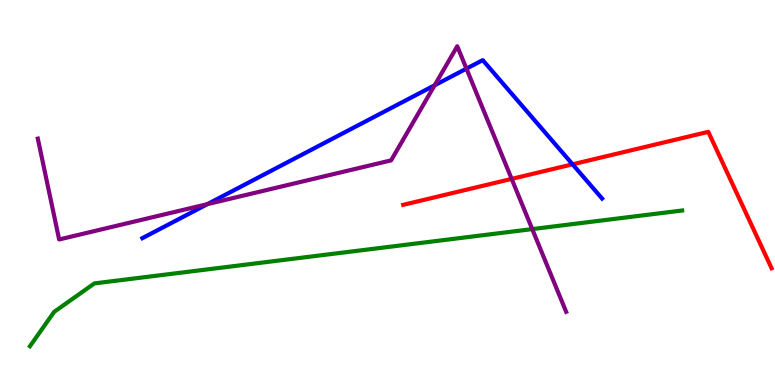[{'lines': ['blue', 'red'], 'intersections': [{'x': 7.39, 'y': 5.73}]}, {'lines': ['green', 'red'], 'intersections': []}, {'lines': ['purple', 'red'], 'intersections': [{'x': 6.6, 'y': 5.35}]}, {'lines': ['blue', 'green'], 'intersections': []}, {'lines': ['blue', 'purple'], 'intersections': [{'x': 2.68, 'y': 4.7}, {'x': 5.61, 'y': 7.78}, {'x': 6.02, 'y': 8.22}]}, {'lines': ['green', 'purple'], 'intersections': [{'x': 6.87, 'y': 4.05}]}]